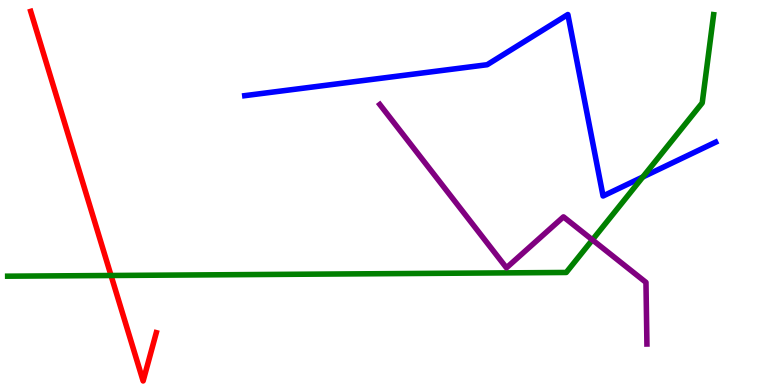[{'lines': ['blue', 'red'], 'intersections': []}, {'lines': ['green', 'red'], 'intersections': [{'x': 1.43, 'y': 2.84}]}, {'lines': ['purple', 'red'], 'intersections': []}, {'lines': ['blue', 'green'], 'intersections': [{'x': 8.29, 'y': 5.4}]}, {'lines': ['blue', 'purple'], 'intersections': []}, {'lines': ['green', 'purple'], 'intersections': [{'x': 7.64, 'y': 3.77}]}]